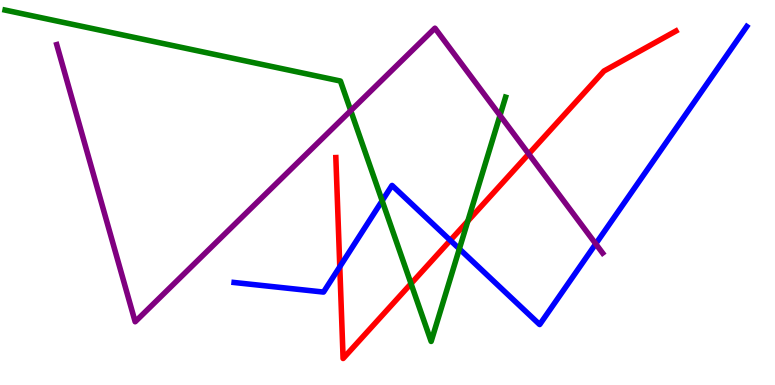[{'lines': ['blue', 'red'], 'intersections': [{'x': 4.38, 'y': 3.07}, {'x': 5.81, 'y': 3.76}]}, {'lines': ['green', 'red'], 'intersections': [{'x': 5.3, 'y': 2.63}, {'x': 6.04, 'y': 4.26}]}, {'lines': ['purple', 'red'], 'intersections': [{'x': 6.82, 'y': 6.0}]}, {'lines': ['blue', 'green'], 'intersections': [{'x': 4.93, 'y': 4.78}, {'x': 5.93, 'y': 3.54}]}, {'lines': ['blue', 'purple'], 'intersections': [{'x': 7.69, 'y': 3.67}]}, {'lines': ['green', 'purple'], 'intersections': [{'x': 4.53, 'y': 7.13}, {'x': 6.45, 'y': 7.0}]}]